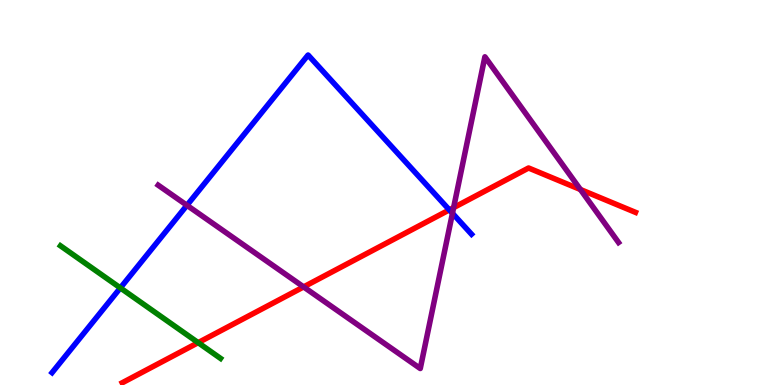[{'lines': ['blue', 'red'], 'intersections': [{'x': 5.8, 'y': 4.55}]}, {'lines': ['green', 'red'], 'intersections': [{'x': 2.56, 'y': 1.1}]}, {'lines': ['purple', 'red'], 'intersections': [{'x': 3.92, 'y': 2.55}, {'x': 5.85, 'y': 4.61}, {'x': 7.49, 'y': 5.08}]}, {'lines': ['blue', 'green'], 'intersections': [{'x': 1.55, 'y': 2.52}]}, {'lines': ['blue', 'purple'], 'intersections': [{'x': 2.41, 'y': 4.67}, {'x': 5.84, 'y': 4.46}]}, {'lines': ['green', 'purple'], 'intersections': []}]